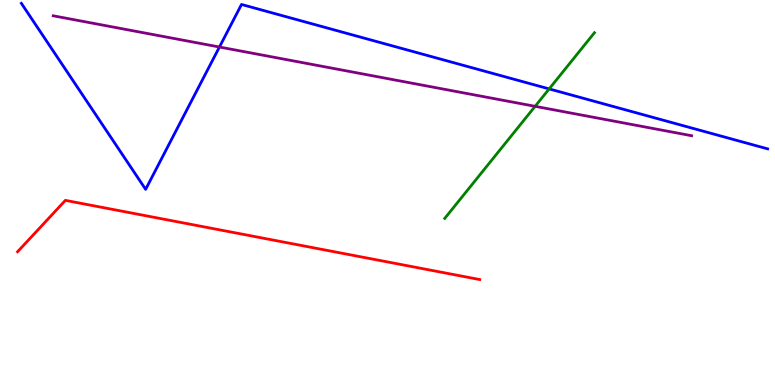[{'lines': ['blue', 'red'], 'intersections': []}, {'lines': ['green', 'red'], 'intersections': []}, {'lines': ['purple', 'red'], 'intersections': []}, {'lines': ['blue', 'green'], 'intersections': [{'x': 7.09, 'y': 7.69}]}, {'lines': ['blue', 'purple'], 'intersections': [{'x': 2.83, 'y': 8.78}]}, {'lines': ['green', 'purple'], 'intersections': [{'x': 6.9, 'y': 7.24}]}]